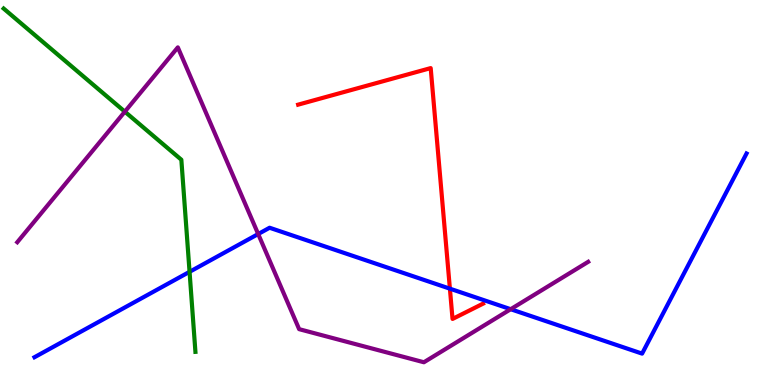[{'lines': ['blue', 'red'], 'intersections': [{'x': 5.81, 'y': 2.5}]}, {'lines': ['green', 'red'], 'intersections': []}, {'lines': ['purple', 'red'], 'intersections': []}, {'lines': ['blue', 'green'], 'intersections': [{'x': 2.45, 'y': 2.94}]}, {'lines': ['blue', 'purple'], 'intersections': [{'x': 3.33, 'y': 3.92}, {'x': 6.59, 'y': 1.97}]}, {'lines': ['green', 'purple'], 'intersections': [{'x': 1.61, 'y': 7.1}]}]